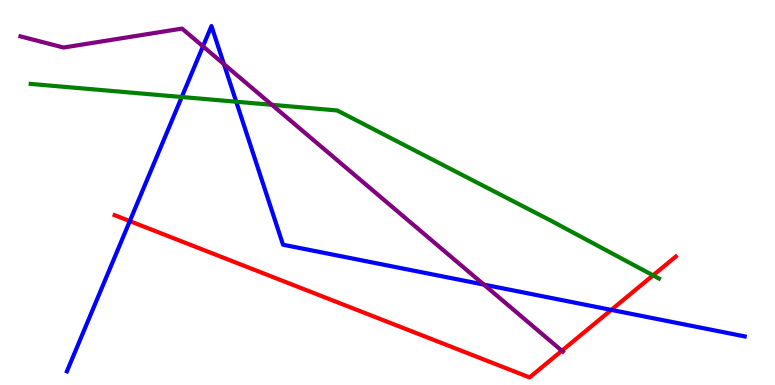[{'lines': ['blue', 'red'], 'intersections': [{'x': 1.67, 'y': 4.26}, {'x': 7.89, 'y': 1.95}]}, {'lines': ['green', 'red'], 'intersections': [{'x': 8.43, 'y': 2.85}]}, {'lines': ['purple', 'red'], 'intersections': [{'x': 7.25, 'y': 0.89}]}, {'lines': ['blue', 'green'], 'intersections': [{'x': 2.35, 'y': 7.48}, {'x': 3.05, 'y': 7.36}]}, {'lines': ['blue', 'purple'], 'intersections': [{'x': 2.62, 'y': 8.8}, {'x': 2.89, 'y': 8.33}, {'x': 6.24, 'y': 2.61}]}, {'lines': ['green', 'purple'], 'intersections': [{'x': 3.51, 'y': 7.28}]}]